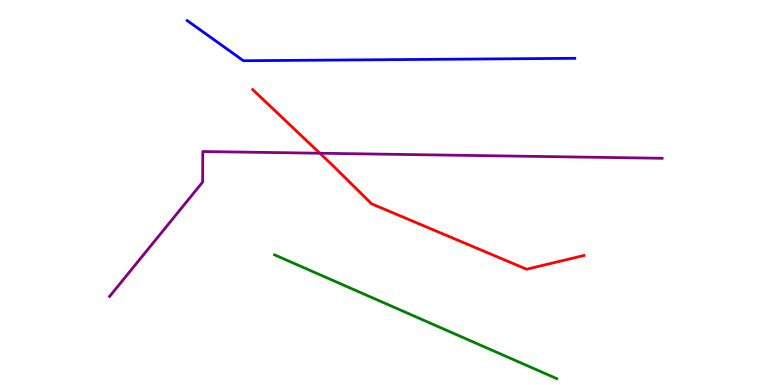[{'lines': ['blue', 'red'], 'intersections': []}, {'lines': ['green', 'red'], 'intersections': []}, {'lines': ['purple', 'red'], 'intersections': [{'x': 4.13, 'y': 6.02}]}, {'lines': ['blue', 'green'], 'intersections': []}, {'lines': ['blue', 'purple'], 'intersections': []}, {'lines': ['green', 'purple'], 'intersections': []}]